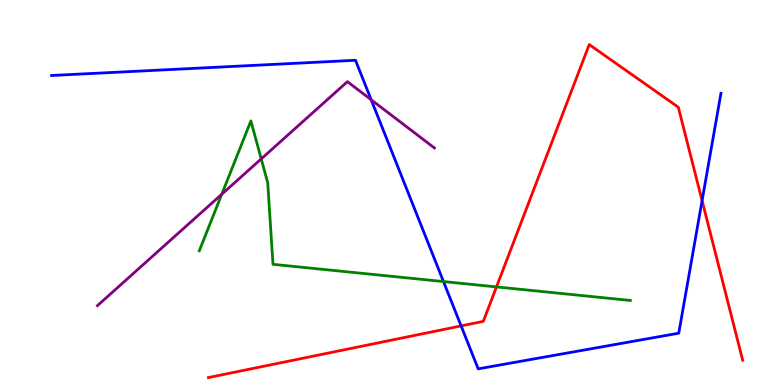[{'lines': ['blue', 'red'], 'intersections': [{'x': 5.95, 'y': 1.53}, {'x': 9.06, 'y': 4.79}]}, {'lines': ['green', 'red'], 'intersections': [{'x': 6.41, 'y': 2.55}]}, {'lines': ['purple', 'red'], 'intersections': []}, {'lines': ['blue', 'green'], 'intersections': [{'x': 5.72, 'y': 2.69}]}, {'lines': ['blue', 'purple'], 'intersections': [{'x': 4.79, 'y': 7.41}]}, {'lines': ['green', 'purple'], 'intersections': [{'x': 2.86, 'y': 4.95}, {'x': 3.37, 'y': 5.87}]}]